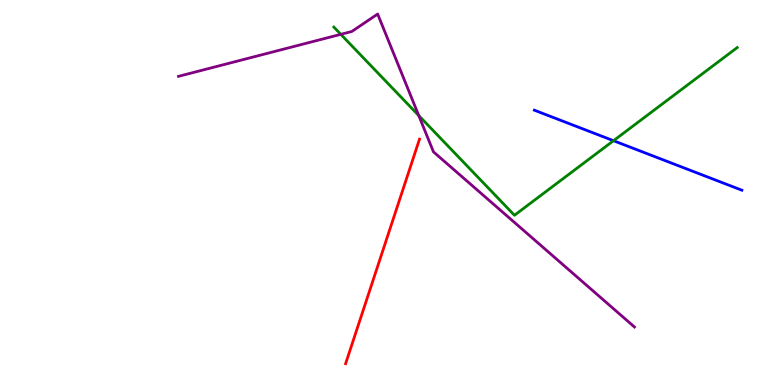[{'lines': ['blue', 'red'], 'intersections': []}, {'lines': ['green', 'red'], 'intersections': []}, {'lines': ['purple', 'red'], 'intersections': []}, {'lines': ['blue', 'green'], 'intersections': [{'x': 7.92, 'y': 6.35}]}, {'lines': ['blue', 'purple'], 'intersections': []}, {'lines': ['green', 'purple'], 'intersections': [{'x': 4.4, 'y': 9.11}, {'x': 5.4, 'y': 7.0}]}]